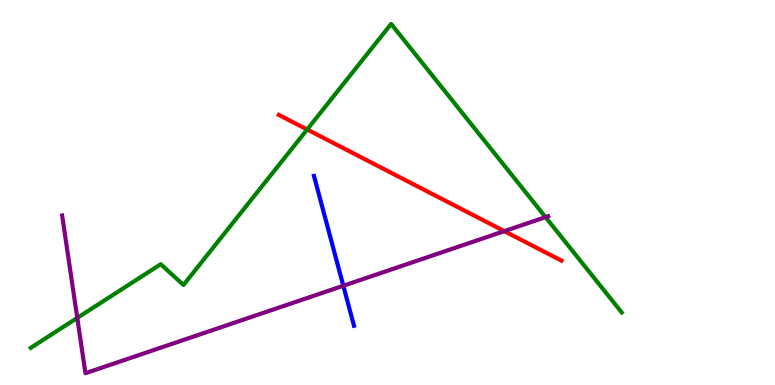[{'lines': ['blue', 'red'], 'intersections': []}, {'lines': ['green', 'red'], 'intersections': [{'x': 3.96, 'y': 6.64}]}, {'lines': ['purple', 'red'], 'intersections': [{'x': 6.51, 'y': 4.0}]}, {'lines': ['blue', 'green'], 'intersections': []}, {'lines': ['blue', 'purple'], 'intersections': [{'x': 4.43, 'y': 2.58}]}, {'lines': ['green', 'purple'], 'intersections': [{'x': 0.997, 'y': 1.74}, {'x': 7.04, 'y': 4.36}]}]